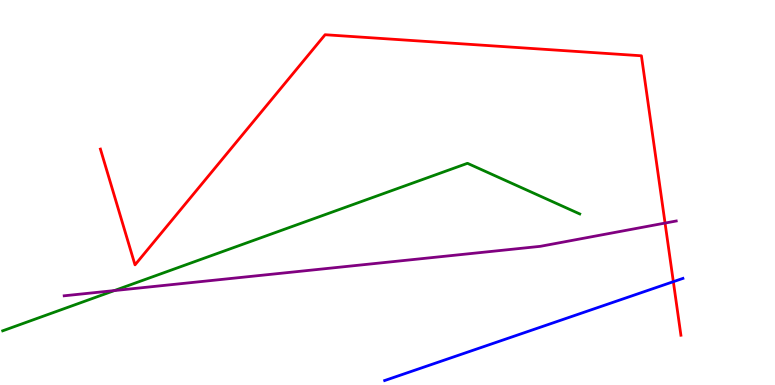[{'lines': ['blue', 'red'], 'intersections': [{'x': 8.69, 'y': 2.68}]}, {'lines': ['green', 'red'], 'intersections': []}, {'lines': ['purple', 'red'], 'intersections': [{'x': 8.58, 'y': 4.21}]}, {'lines': ['blue', 'green'], 'intersections': []}, {'lines': ['blue', 'purple'], 'intersections': []}, {'lines': ['green', 'purple'], 'intersections': [{'x': 1.48, 'y': 2.45}]}]